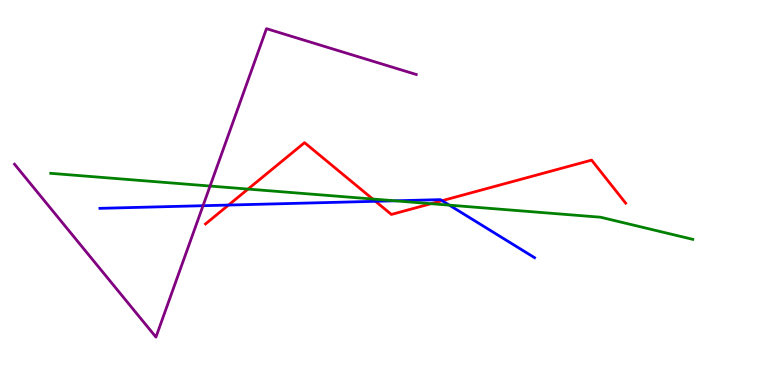[{'lines': ['blue', 'red'], 'intersections': [{'x': 2.95, 'y': 4.67}, {'x': 4.85, 'y': 4.77}, {'x': 5.7, 'y': 4.79}]}, {'lines': ['green', 'red'], 'intersections': [{'x': 3.2, 'y': 5.09}, {'x': 4.81, 'y': 4.83}, {'x': 5.56, 'y': 4.71}]}, {'lines': ['purple', 'red'], 'intersections': []}, {'lines': ['blue', 'green'], 'intersections': [{'x': 5.1, 'y': 4.78}, {'x': 5.8, 'y': 4.67}]}, {'lines': ['blue', 'purple'], 'intersections': [{'x': 2.62, 'y': 4.66}]}, {'lines': ['green', 'purple'], 'intersections': [{'x': 2.71, 'y': 5.17}]}]